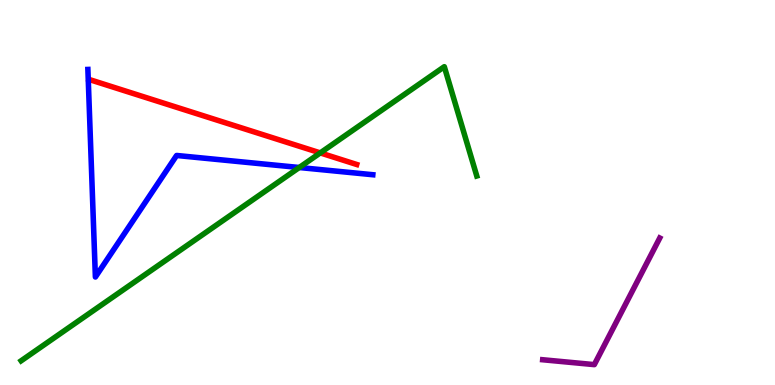[{'lines': ['blue', 'red'], 'intersections': []}, {'lines': ['green', 'red'], 'intersections': [{'x': 4.13, 'y': 6.03}]}, {'lines': ['purple', 'red'], 'intersections': []}, {'lines': ['blue', 'green'], 'intersections': [{'x': 3.86, 'y': 5.65}]}, {'lines': ['blue', 'purple'], 'intersections': []}, {'lines': ['green', 'purple'], 'intersections': []}]